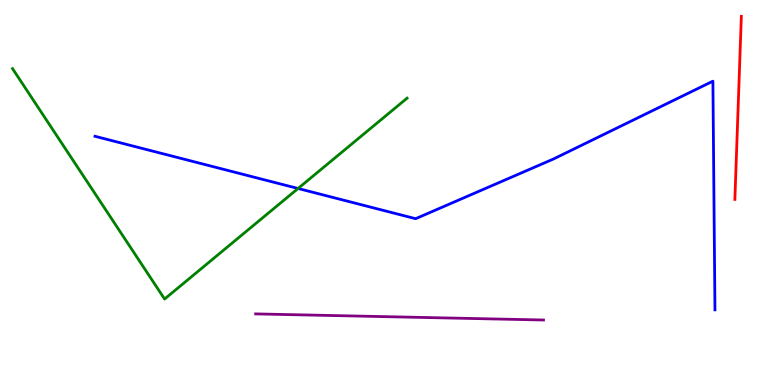[{'lines': ['blue', 'red'], 'intersections': []}, {'lines': ['green', 'red'], 'intersections': []}, {'lines': ['purple', 'red'], 'intersections': []}, {'lines': ['blue', 'green'], 'intersections': [{'x': 3.85, 'y': 5.1}]}, {'lines': ['blue', 'purple'], 'intersections': []}, {'lines': ['green', 'purple'], 'intersections': []}]